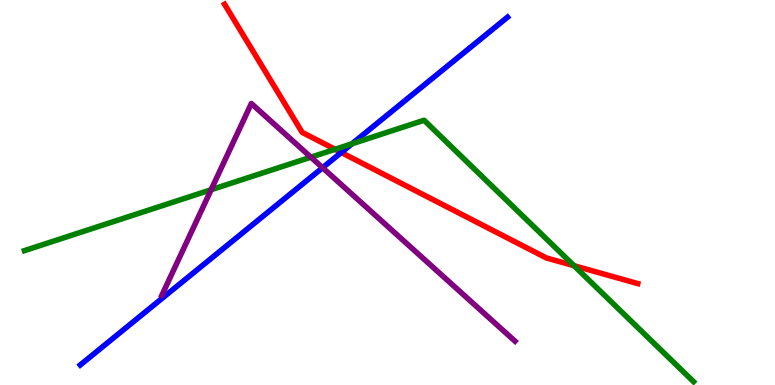[{'lines': ['blue', 'red'], 'intersections': [{'x': 4.4, 'y': 6.04}]}, {'lines': ['green', 'red'], 'intersections': [{'x': 4.32, 'y': 6.12}, {'x': 7.41, 'y': 3.1}]}, {'lines': ['purple', 'red'], 'intersections': []}, {'lines': ['blue', 'green'], 'intersections': [{'x': 4.54, 'y': 6.27}]}, {'lines': ['blue', 'purple'], 'intersections': [{'x': 4.16, 'y': 5.64}]}, {'lines': ['green', 'purple'], 'intersections': [{'x': 2.72, 'y': 5.07}, {'x': 4.01, 'y': 5.92}]}]